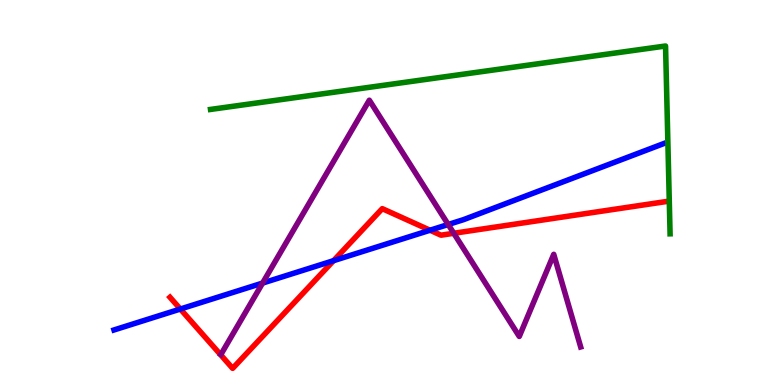[{'lines': ['blue', 'red'], 'intersections': [{'x': 2.33, 'y': 1.97}, {'x': 4.3, 'y': 3.23}, {'x': 5.55, 'y': 4.02}]}, {'lines': ['green', 'red'], 'intersections': []}, {'lines': ['purple', 'red'], 'intersections': [{'x': 5.86, 'y': 3.94}]}, {'lines': ['blue', 'green'], 'intersections': []}, {'lines': ['blue', 'purple'], 'intersections': [{'x': 3.39, 'y': 2.65}, {'x': 5.78, 'y': 4.17}]}, {'lines': ['green', 'purple'], 'intersections': []}]